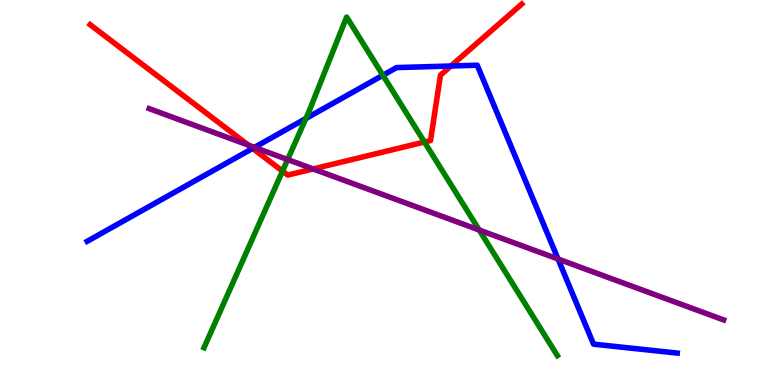[{'lines': ['blue', 'red'], 'intersections': [{'x': 3.26, 'y': 6.15}, {'x': 5.82, 'y': 8.29}]}, {'lines': ['green', 'red'], 'intersections': [{'x': 3.65, 'y': 5.56}, {'x': 5.48, 'y': 6.31}]}, {'lines': ['purple', 'red'], 'intersections': [{'x': 3.2, 'y': 6.23}, {'x': 4.04, 'y': 5.61}]}, {'lines': ['blue', 'green'], 'intersections': [{'x': 3.95, 'y': 6.92}, {'x': 4.94, 'y': 8.04}]}, {'lines': ['blue', 'purple'], 'intersections': [{'x': 3.28, 'y': 6.17}, {'x': 7.2, 'y': 3.27}]}, {'lines': ['green', 'purple'], 'intersections': [{'x': 3.71, 'y': 5.86}, {'x': 6.18, 'y': 4.03}]}]